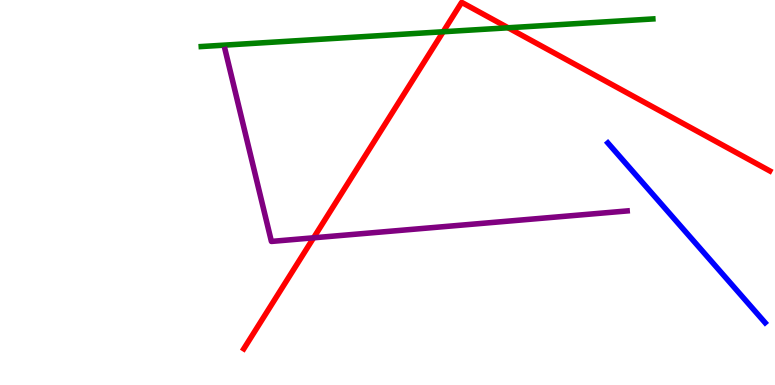[{'lines': ['blue', 'red'], 'intersections': []}, {'lines': ['green', 'red'], 'intersections': [{'x': 5.72, 'y': 9.18}, {'x': 6.56, 'y': 9.28}]}, {'lines': ['purple', 'red'], 'intersections': [{'x': 4.05, 'y': 3.82}]}, {'lines': ['blue', 'green'], 'intersections': []}, {'lines': ['blue', 'purple'], 'intersections': []}, {'lines': ['green', 'purple'], 'intersections': []}]